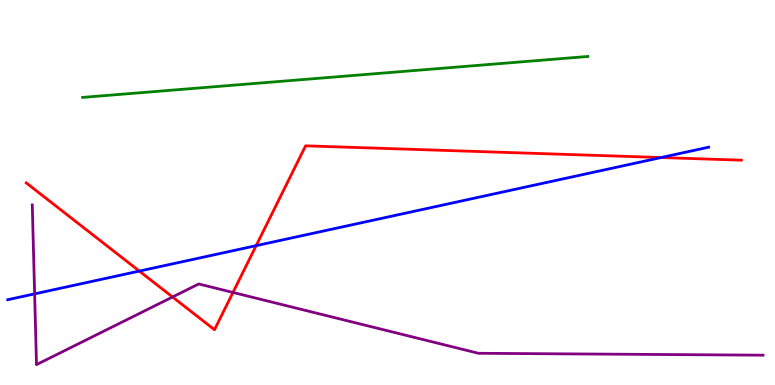[{'lines': ['blue', 'red'], 'intersections': [{'x': 1.8, 'y': 2.96}, {'x': 3.31, 'y': 3.62}, {'x': 8.53, 'y': 5.91}]}, {'lines': ['green', 'red'], 'intersections': []}, {'lines': ['purple', 'red'], 'intersections': [{'x': 2.23, 'y': 2.29}, {'x': 3.01, 'y': 2.4}]}, {'lines': ['blue', 'green'], 'intersections': []}, {'lines': ['blue', 'purple'], 'intersections': [{'x': 0.447, 'y': 2.37}]}, {'lines': ['green', 'purple'], 'intersections': []}]